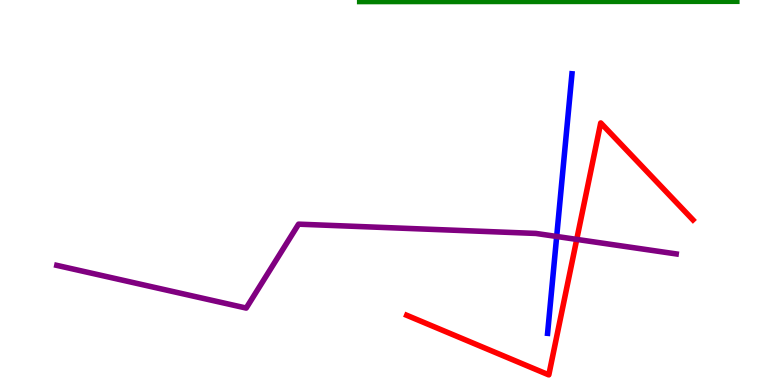[{'lines': ['blue', 'red'], 'intersections': []}, {'lines': ['green', 'red'], 'intersections': []}, {'lines': ['purple', 'red'], 'intersections': [{'x': 7.44, 'y': 3.78}]}, {'lines': ['blue', 'green'], 'intersections': []}, {'lines': ['blue', 'purple'], 'intersections': [{'x': 7.18, 'y': 3.86}]}, {'lines': ['green', 'purple'], 'intersections': []}]